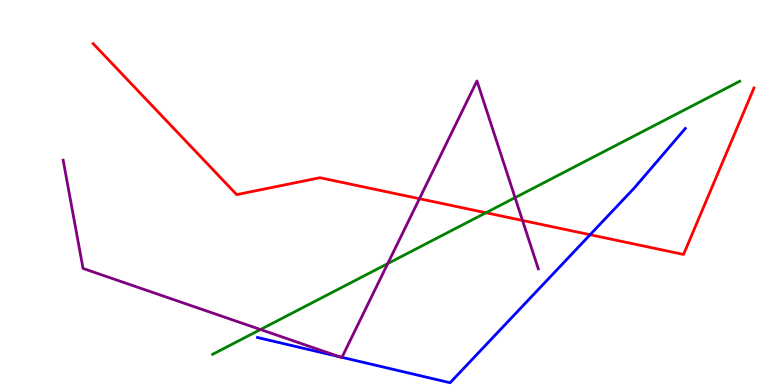[{'lines': ['blue', 'red'], 'intersections': [{'x': 7.61, 'y': 3.9}]}, {'lines': ['green', 'red'], 'intersections': [{'x': 6.27, 'y': 4.47}]}, {'lines': ['purple', 'red'], 'intersections': [{'x': 5.41, 'y': 4.84}, {'x': 6.74, 'y': 4.27}]}, {'lines': ['blue', 'green'], 'intersections': []}, {'lines': ['blue', 'purple'], 'intersections': [{'x': 4.39, 'y': 0.73}, {'x': 4.41, 'y': 0.719}]}, {'lines': ['green', 'purple'], 'intersections': [{'x': 3.36, 'y': 1.44}, {'x': 5.0, 'y': 3.15}, {'x': 6.65, 'y': 4.87}]}]